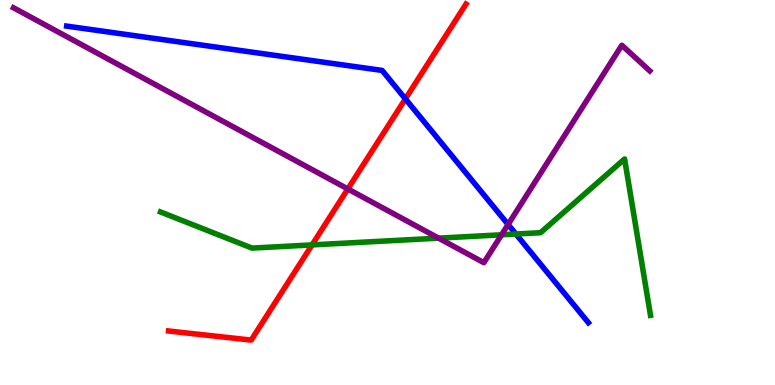[{'lines': ['blue', 'red'], 'intersections': [{'x': 5.23, 'y': 7.43}]}, {'lines': ['green', 'red'], 'intersections': [{'x': 4.03, 'y': 3.64}]}, {'lines': ['purple', 'red'], 'intersections': [{'x': 4.49, 'y': 5.09}]}, {'lines': ['blue', 'green'], 'intersections': [{'x': 6.66, 'y': 3.92}]}, {'lines': ['blue', 'purple'], 'intersections': [{'x': 6.56, 'y': 4.17}]}, {'lines': ['green', 'purple'], 'intersections': [{'x': 5.66, 'y': 3.81}, {'x': 6.47, 'y': 3.9}]}]